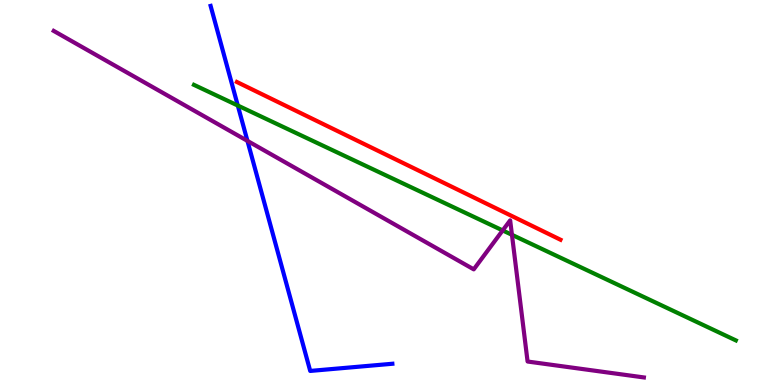[{'lines': ['blue', 'red'], 'intersections': []}, {'lines': ['green', 'red'], 'intersections': []}, {'lines': ['purple', 'red'], 'intersections': []}, {'lines': ['blue', 'green'], 'intersections': [{'x': 3.07, 'y': 7.26}]}, {'lines': ['blue', 'purple'], 'intersections': [{'x': 3.19, 'y': 6.34}]}, {'lines': ['green', 'purple'], 'intersections': [{'x': 6.49, 'y': 4.01}, {'x': 6.61, 'y': 3.9}]}]